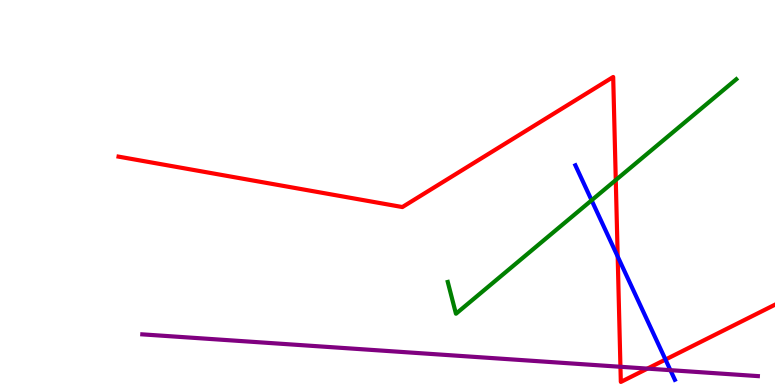[{'lines': ['blue', 'red'], 'intersections': [{'x': 7.97, 'y': 3.34}, {'x': 8.59, 'y': 0.661}]}, {'lines': ['green', 'red'], 'intersections': [{'x': 7.95, 'y': 5.32}]}, {'lines': ['purple', 'red'], 'intersections': [{'x': 8.01, 'y': 0.473}, {'x': 8.35, 'y': 0.426}]}, {'lines': ['blue', 'green'], 'intersections': [{'x': 7.63, 'y': 4.8}]}, {'lines': ['blue', 'purple'], 'intersections': [{'x': 8.65, 'y': 0.385}]}, {'lines': ['green', 'purple'], 'intersections': []}]